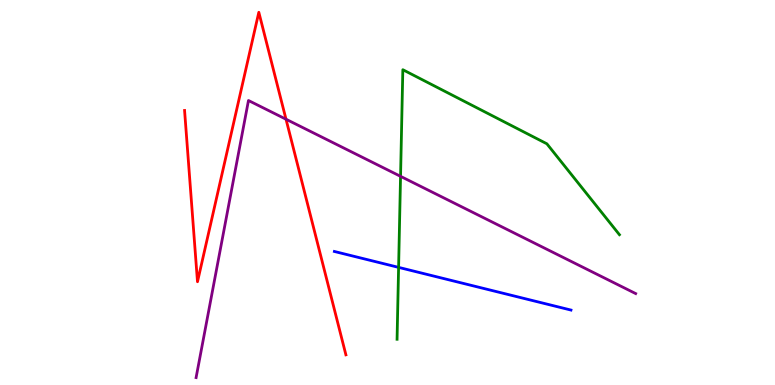[{'lines': ['blue', 'red'], 'intersections': []}, {'lines': ['green', 'red'], 'intersections': []}, {'lines': ['purple', 'red'], 'intersections': [{'x': 3.69, 'y': 6.9}]}, {'lines': ['blue', 'green'], 'intersections': [{'x': 5.14, 'y': 3.06}]}, {'lines': ['blue', 'purple'], 'intersections': []}, {'lines': ['green', 'purple'], 'intersections': [{'x': 5.17, 'y': 5.42}]}]